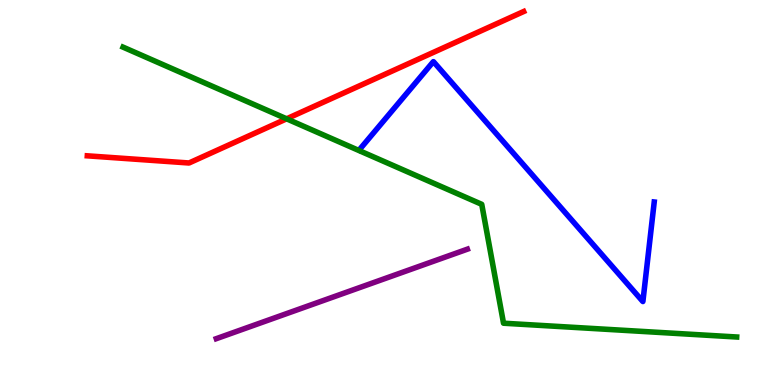[{'lines': ['blue', 'red'], 'intersections': []}, {'lines': ['green', 'red'], 'intersections': [{'x': 3.7, 'y': 6.91}]}, {'lines': ['purple', 'red'], 'intersections': []}, {'lines': ['blue', 'green'], 'intersections': []}, {'lines': ['blue', 'purple'], 'intersections': []}, {'lines': ['green', 'purple'], 'intersections': []}]